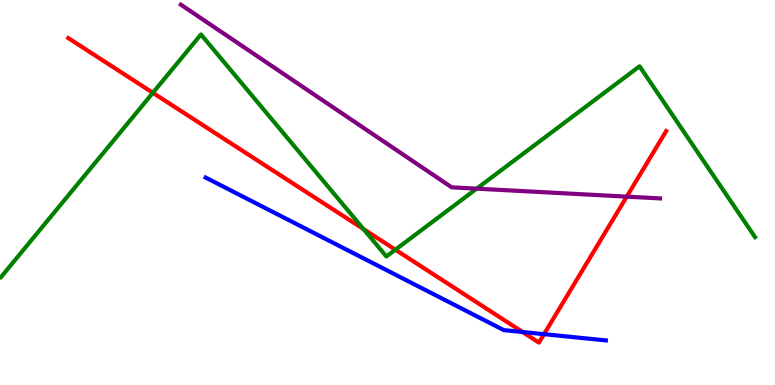[{'lines': ['blue', 'red'], 'intersections': [{'x': 6.74, 'y': 1.38}, {'x': 7.02, 'y': 1.32}]}, {'lines': ['green', 'red'], 'intersections': [{'x': 1.97, 'y': 7.59}, {'x': 4.69, 'y': 4.05}, {'x': 5.1, 'y': 3.51}]}, {'lines': ['purple', 'red'], 'intersections': [{'x': 8.09, 'y': 4.89}]}, {'lines': ['blue', 'green'], 'intersections': []}, {'lines': ['blue', 'purple'], 'intersections': []}, {'lines': ['green', 'purple'], 'intersections': [{'x': 6.15, 'y': 5.1}]}]